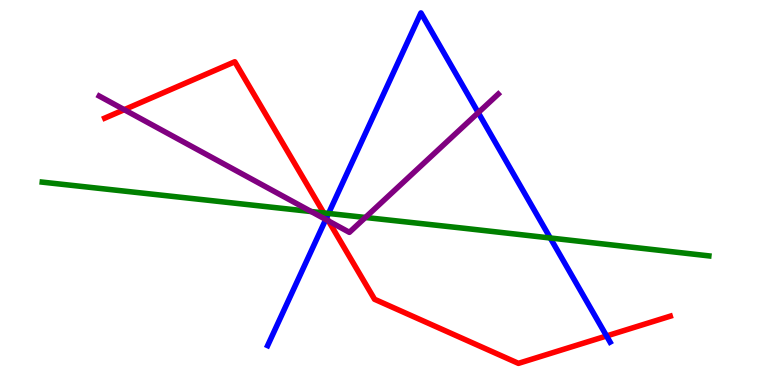[{'lines': ['blue', 'red'], 'intersections': [{'x': 4.21, 'y': 4.35}, {'x': 7.83, 'y': 1.27}]}, {'lines': ['green', 'red'], 'intersections': [{'x': 4.18, 'y': 4.47}]}, {'lines': ['purple', 'red'], 'intersections': [{'x': 1.6, 'y': 7.15}, {'x': 4.24, 'y': 4.26}]}, {'lines': ['blue', 'green'], 'intersections': [{'x': 4.24, 'y': 4.46}, {'x': 7.1, 'y': 3.82}]}, {'lines': ['blue', 'purple'], 'intersections': [{'x': 4.2, 'y': 4.3}, {'x': 6.17, 'y': 7.07}]}, {'lines': ['green', 'purple'], 'intersections': [{'x': 4.02, 'y': 4.51}, {'x': 4.71, 'y': 4.35}]}]